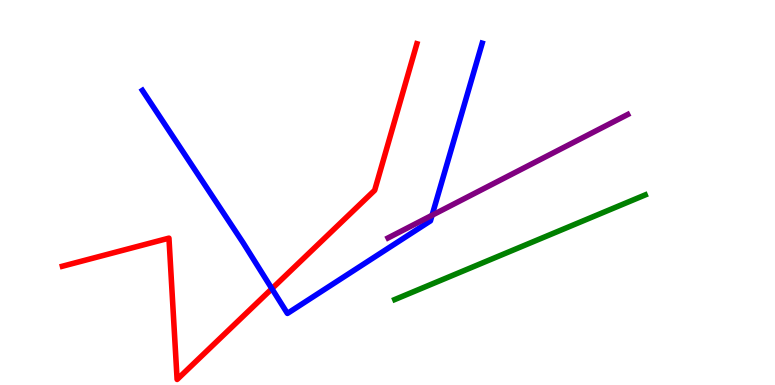[{'lines': ['blue', 'red'], 'intersections': [{'x': 3.51, 'y': 2.5}]}, {'lines': ['green', 'red'], 'intersections': []}, {'lines': ['purple', 'red'], 'intersections': []}, {'lines': ['blue', 'green'], 'intersections': []}, {'lines': ['blue', 'purple'], 'intersections': [{'x': 5.58, 'y': 4.41}]}, {'lines': ['green', 'purple'], 'intersections': []}]